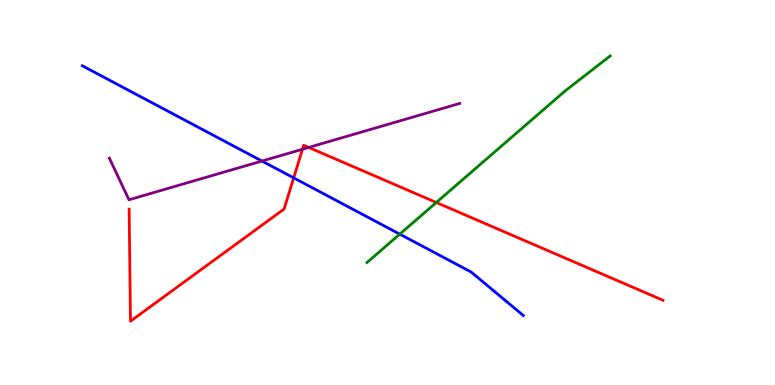[{'lines': ['blue', 'red'], 'intersections': [{'x': 3.79, 'y': 5.38}]}, {'lines': ['green', 'red'], 'intersections': [{'x': 5.63, 'y': 4.74}]}, {'lines': ['purple', 'red'], 'intersections': [{'x': 3.9, 'y': 6.12}, {'x': 3.98, 'y': 6.17}]}, {'lines': ['blue', 'green'], 'intersections': [{'x': 5.16, 'y': 3.92}]}, {'lines': ['blue', 'purple'], 'intersections': [{'x': 3.38, 'y': 5.82}]}, {'lines': ['green', 'purple'], 'intersections': []}]